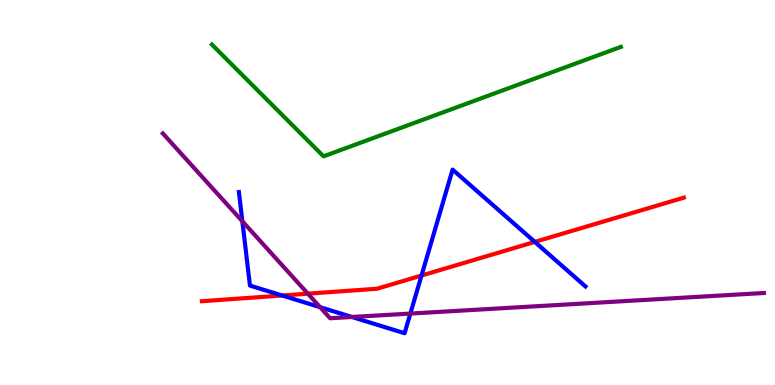[{'lines': ['blue', 'red'], 'intersections': [{'x': 3.64, 'y': 2.32}, {'x': 5.44, 'y': 2.84}, {'x': 6.9, 'y': 3.72}]}, {'lines': ['green', 'red'], 'intersections': []}, {'lines': ['purple', 'red'], 'intersections': [{'x': 3.97, 'y': 2.37}]}, {'lines': ['blue', 'green'], 'intersections': []}, {'lines': ['blue', 'purple'], 'intersections': [{'x': 3.13, 'y': 4.25}, {'x': 4.13, 'y': 2.02}, {'x': 4.54, 'y': 1.77}, {'x': 5.29, 'y': 1.86}]}, {'lines': ['green', 'purple'], 'intersections': []}]